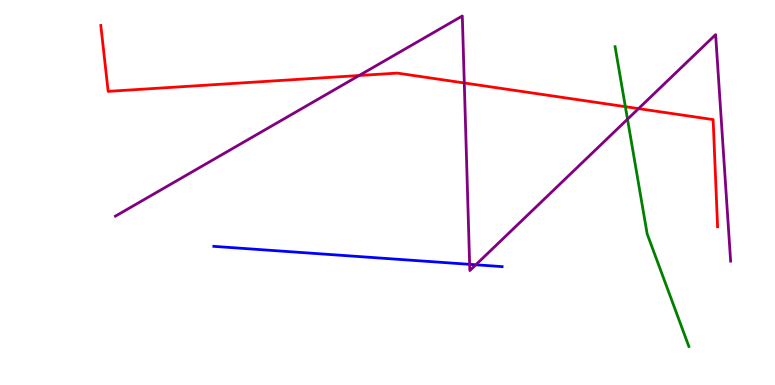[{'lines': ['blue', 'red'], 'intersections': []}, {'lines': ['green', 'red'], 'intersections': [{'x': 8.07, 'y': 7.23}]}, {'lines': ['purple', 'red'], 'intersections': [{'x': 4.63, 'y': 8.04}, {'x': 5.99, 'y': 7.85}, {'x': 8.24, 'y': 7.18}]}, {'lines': ['blue', 'green'], 'intersections': []}, {'lines': ['blue', 'purple'], 'intersections': [{'x': 6.06, 'y': 3.13}, {'x': 6.14, 'y': 3.12}]}, {'lines': ['green', 'purple'], 'intersections': [{'x': 8.1, 'y': 6.9}]}]